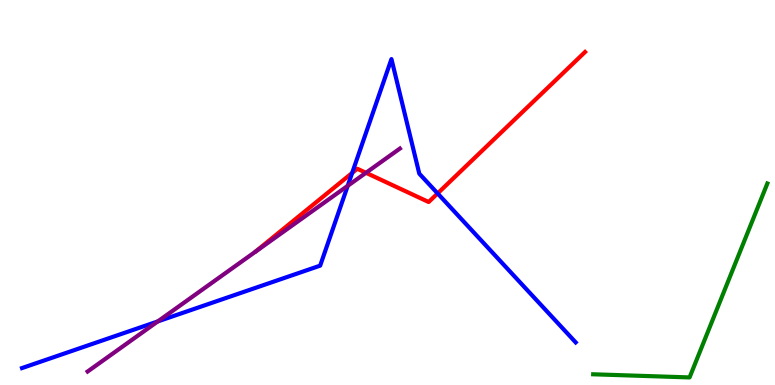[{'lines': ['blue', 'red'], 'intersections': [{'x': 4.54, 'y': 5.51}, {'x': 5.65, 'y': 4.98}]}, {'lines': ['green', 'red'], 'intersections': []}, {'lines': ['purple', 'red'], 'intersections': [{'x': 4.72, 'y': 5.51}]}, {'lines': ['blue', 'green'], 'intersections': []}, {'lines': ['blue', 'purple'], 'intersections': [{'x': 2.04, 'y': 1.65}, {'x': 4.49, 'y': 5.17}]}, {'lines': ['green', 'purple'], 'intersections': []}]